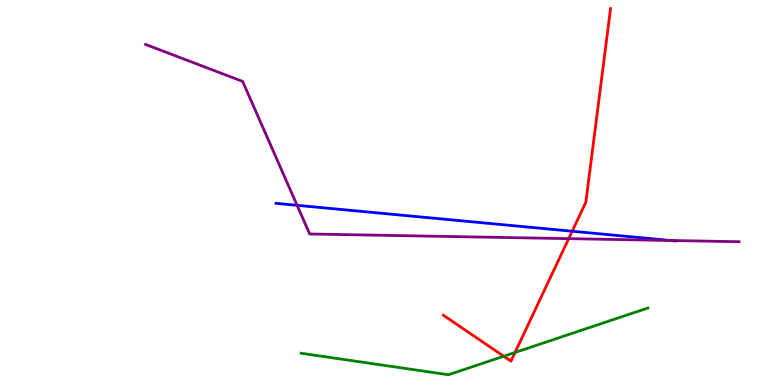[{'lines': ['blue', 'red'], 'intersections': [{'x': 7.38, 'y': 3.99}]}, {'lines': ['green', 'red'], 'intersections': [{'x': 6.5, 'y': 0.747}, {'x': 6.65, 'y': 0.845}]}, {'lines': ['purple', 'red'], 'intersections': [{'x': 7.34, 'y': 3.8}]}, {'lines': ['blue', 'green'], 'intersections': []}, {'lines': ['blue', 'purple'], 'intersections': [{'x': 3.83, 'y': 4.67}, {'x': 8.65, 'y': 3.75}]}, {'lines': ['green', 'purple'], 'intersections': []}]